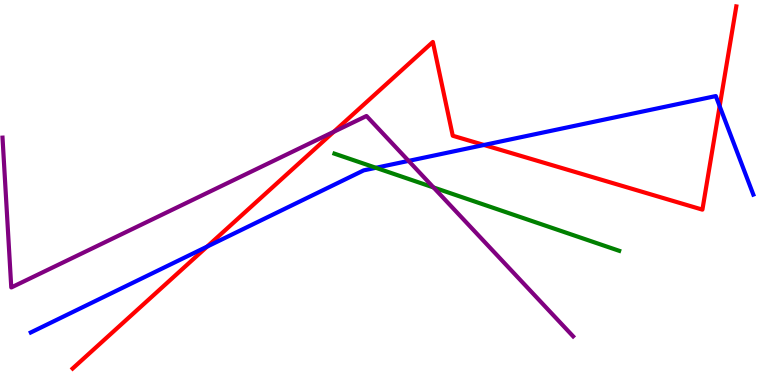[{'lines': ['blue', 'red'], 'intersections': [{'x': 2.67, 'y': 3.59}, {'x': 6.24, 'y': 6.23}, {'x': 9.29, 'y': 7.24}]}, {'lines': ['green', 'red'], 'intersections': []}, {'lines': ['purple', 'red'], 'intersections': [{'x': 4.31, 'y': 6.58}]}, {'lines': ['blue', 'green'], 'intersections': [{'x': 4.85, 'y': 5.64}]}, {'lines': ['blue', 'purple'], 'intersections': [{'x': 5.27, 'y': 5.82}]}, {'lines': ['green', 'purple'], 'intersections': [{'x': 5.59, 'y': 5.13}]}]